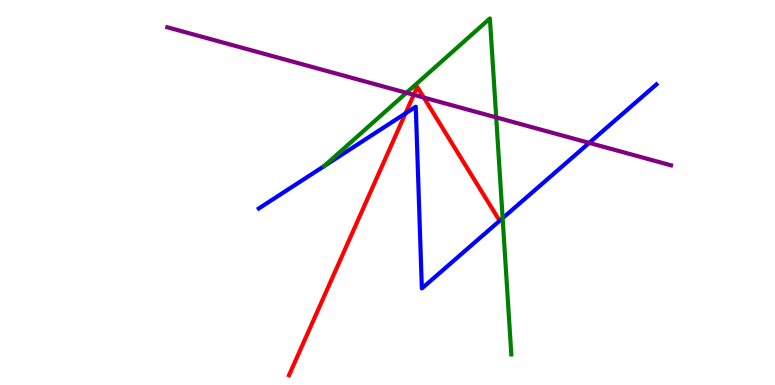[{'lines': ['blue', 'red'], 'intersections': [{'x': 5.23, 'y': 7.05}]}, {'lines': ['green', 'red'], 'intersections': []}, {'lines': ['purple', 'red'], 'intersections': [{'x': 5.34, 'y': 7.54}, {'x': 5.47, 'y': 7.47}]}, {'lines': ['blue', 'green'], 'intersections': [{'x': 6.49, 'y': 4.33}]}, {'lines': ['blue', 'purple'], 'intersections': [{'x': 7.6, 'y': 6.29}]}, {'lines': ['green', 'purple'], 'intersections': [{'x': 5.24, 'y': 7.59}, {'x': 6.4, 'y': 6.95}]}]